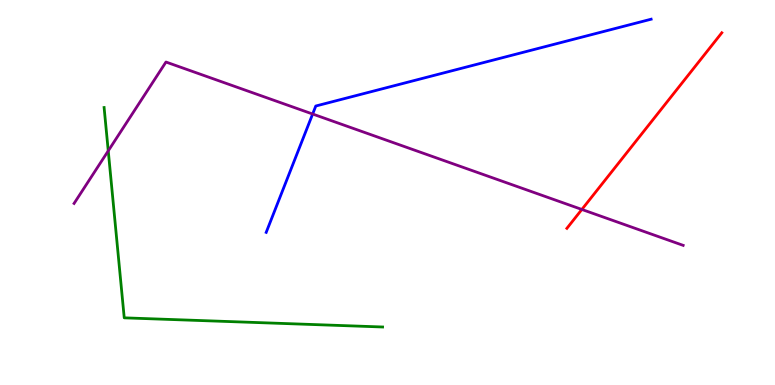[{'lines': ['blue', 'red'], 'intersections': []}, {'lines': ['green', 'red'], 'intersections': []}, {'lines': ['purple', 'red'], 'intersections': [{'x': 7.51, 'y': 4.56}]}, {'lines': ['blue', 'green'], 'intersections': []}, {'lines': ['blue', 'purple'], 'intersections': [{'x': 4.03, 'y': 7.04}]}, {'lines': ['green', 'purple'], 'intersections': [{'x': 1.4, 'y': 6.08}]}]